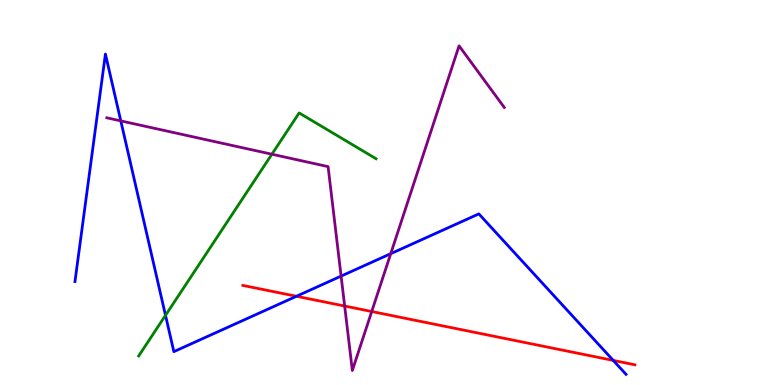[{'lines': ['blue', 'red'], 'intersections': [{'x': 3.83, 'y': 2.3}, {'x': 7.91, 'y': 0.639}]}, {'lines': ['green', 'red'], 'intersections': []}, {'lines': ['purple', 'red'], 'intersections': [{'x': 4.45, 'y': 2.05}, {'x': 4.8, 'y': 1.91}]}, {'lines': ['blue', 'green'], 'intersections': [{'x': 2.14, 'y': 1.81}]}, {'lines': ['blue', 'purple'], 'intersections': [{'x': 1.56, 'y': 6.86}, {'x': 4.4, 'y': 2.83}, {'x': 5.04, 'y': 3.41}]}, {'lines': ['green', 'purple'], 'intersections': [{'x': 3.51, 'y': 5.99}]}]